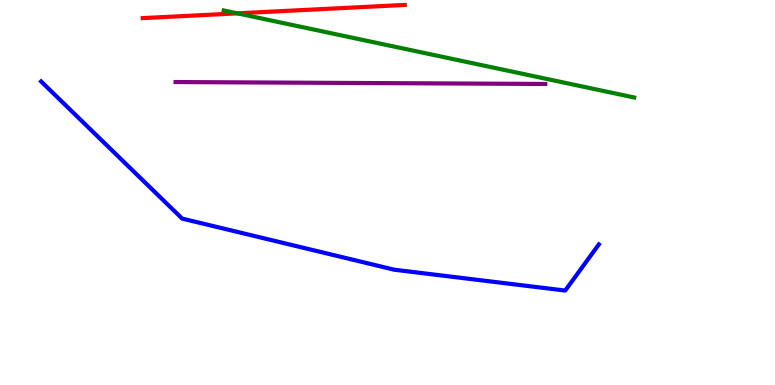[{'lines': ['blue', 'red'], 'intersections': []}, {'lines': ['green', 'red'], 'intersections': [{'x': 3.06, 'y': 9.65}]}, {'lines': ['purple', 'red'], 'intersections': []}, {'lines': ['blue', 'green'], 'intersections': []}, {'lines': ['blue', 'purple'], 'intersections': []}, {'lines': ['green', 'purple'], 'intersections': []}]